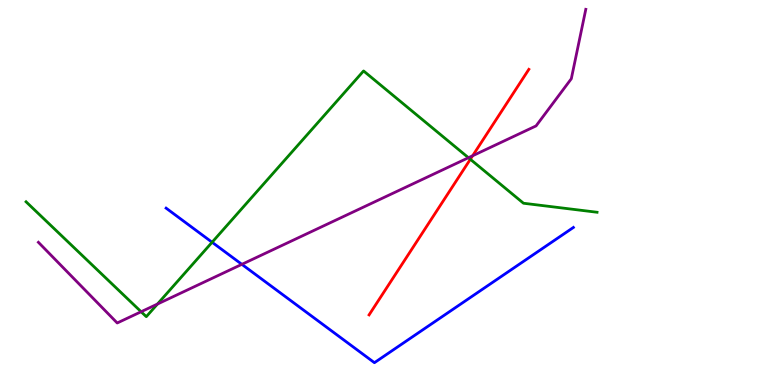[{'lines': ['blue', 'red'], 'intersections': []}, {'lines': ['green', 'red'], 'intersections': [{'x': 6.07, 'y': 5.86}]}, {'lines': ['purple', 'red'], 'intersections': [{'x': 6.1, 'y': 5.95}]}, {'lines': ['blue', 'green'], 'intersections': [{'x': 2.74, 'y': 3.71}]}, {'lines': ['blue', 'purple'], 'intersections': [{'x': 3.12, 'y': 3.13}]}, {'lines': ['green', 'purple'], 'intersections': [{'x': 1.82, 'y': 1.9}, {'x': 2.03, 'y': 2.1}, {'x': 6.04, 'y': 5.9}]}]